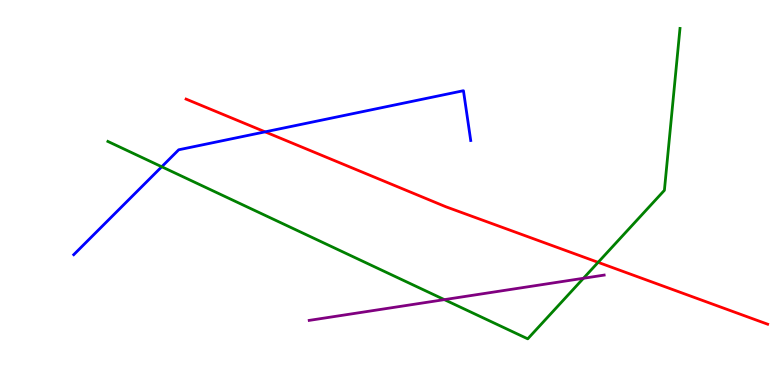[{'lines': ['blue', 'red'], 'intersections': [{'x': 3.42, 'y': 6.58}]}, {'lines': ['green', 'red'], 'intersections': [{'x': 7.72, 'y': 3.19}]}, {'lines': ['purple', 'red'], 'intersections': []}, {'lines': ['blue', 'green'], 'intersections': [{'x': 2.09, 'y': 5.67}]}, {'lines': ['blue', 'purple'], 'intersections': []}, {'lines': ['green', 'purple'], 'intersections': [{'x': 5.73, 'y': 2.22}, {'x': 7.53, 'y': 2.77}]}]